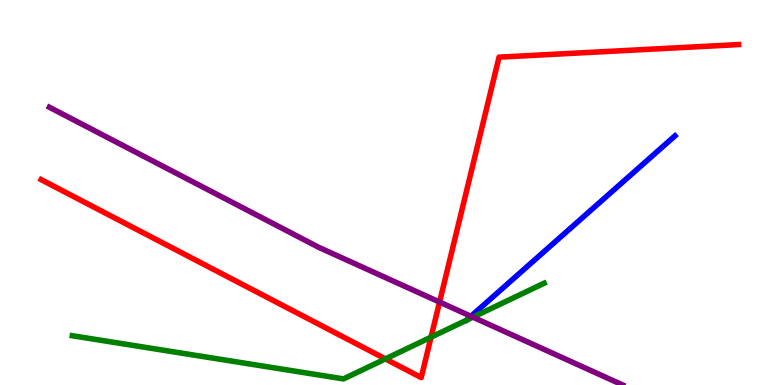[{'lines': ['blue', 'red'], 'intersections': []}, {'lines': ['green', 'red'], 'intersections': [{'x': 4.97, 'y': 0.678}, {'x': 5.56, 'y': 1.24}]}, {'lines': ['purple', 'red'], 'intersections': [{'x': 5.67, 'y': 2.15}]}, {'lines': ['blue', 'green'], 'intersections': []}, {'lines': ['blue', 'purple'], 'intersections': [{'x': 6.08, 'y': 1.79}]}, {'lines': ['green', 'purple'], 'intersections': [{'x': 6.1, 'y': 1.76}]}]